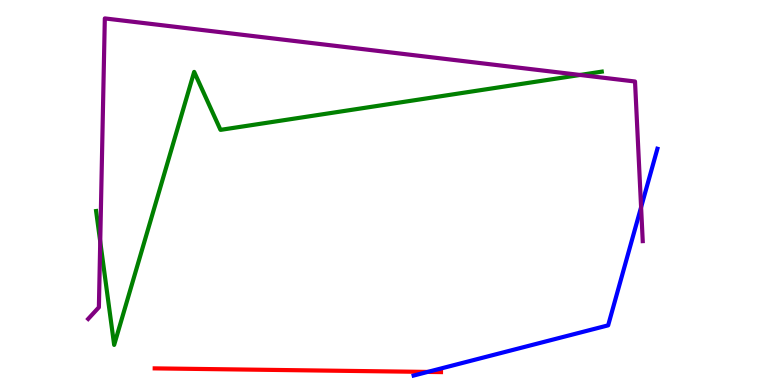[{'lines': ['blue', 'red'], 'intersections': [{'x': 5.52, 'y': 0.34}]}, {'lines': ['green', 'red'], 'intersections': []}, {'lines': ['purple', 'red'], 'intersections': []}, {'lines': ['blue', 'green'], 'intersections': []}, {'lines': ['blue', 'purple'], 'intersections': [{'x': 8.27, 'y': 4.62}]}, {'lines': ['green', 'purple'], 'intersections': [{'x': 1.29, 'y': 3.72}, {'x': 7.48, 'y': 8.05}]}]